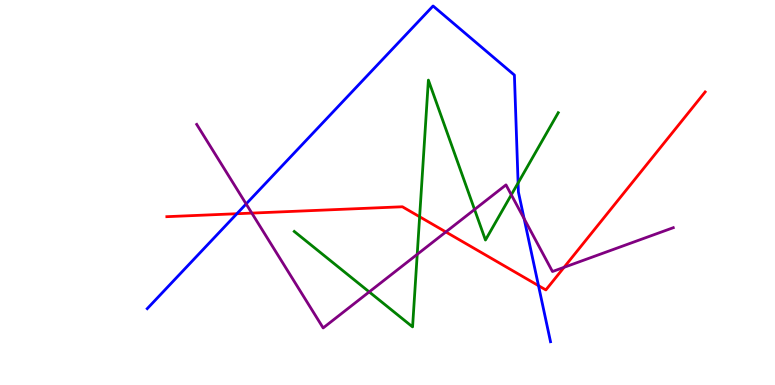[{'lines': ['blue', 'red'], 'intersections': [{'x': 3.06, 'y': 4.45}, {'x': 6.95, 'y': 2.58}]}, {'lines': ['green', 'red'], 'intersections': [{'x': 5.41, 'y': 4.37}]}, {'lines': ['purple', 'red'], 'intersections': [{'x': 3.25, 'y': 4.46}, {'x': 5.75, 'y': 3.98}, {'x': 7.28, 'y': 3.06}]}, {'lines': ['blue', 'green'], 'intersections': [{'x': 6.69, 'y': 5.25}]}, {'lines': ['blue', 'purple'], 'intersections': [{'x': 3.18, 'y': 4.7}, {'x': 6.76, 'y': 4.32}]}, {'lines': ['green', 'purple'], 'intersections': [{'x': 4.76, 'y': 2.42}, {'x': 5.38, 'y': 3.39}, {'x': 6.12, 'y': 4.56}, {'x': 6.6, 'y': 4.94}]}]